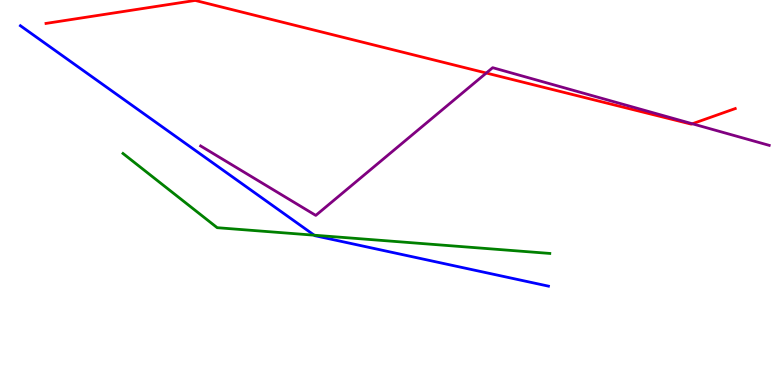[{'lines': ['blue', 'red'], 'intersections': []}, {'lines': ['green', 'red'], 'intersections': []}, {'lines': ['purple', 'red'], 'intersections': [{'x': 6.27, 'y': 8.1}, {'x': 8.93, 'y': 6.79}]}, {'lines': ['blue', 'green'], 'intersections': [{'x': 4.05, 'y': 3.89}]}, {'lines': ['blue', 'purple'], 'intersections': []}, {'lines': ['green', 'purple'], 'intersections': []}]